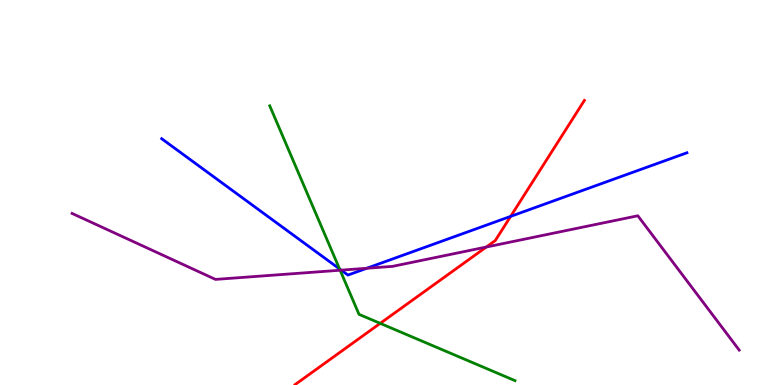[{'lines': ['blue', 'red'], 'intersections': [{'x': 6.59, 'y': 4.38}]}, {'lines': ['green', 'red'], 'intersections': [{'x': 4.91, 'y': 1.6}]}, {'lines': ['purple', 'red'], 'intersections': [{'x': 6.27, 'y': 3.58}]}, {'lines': ['blue', 'green'], 'intersections': [{'x': 4.38, 'y': 3.01}]}, {'lines': ['blue', 'purple'], 'intersections': [{'x': 4.4, 'y': 2.98}, {'x': 4.73, 'y': 3.03}]}, {'lines': ['green', 'purple'], 'intersections': [{'x': 4.39, 'y': 2.98}]}]